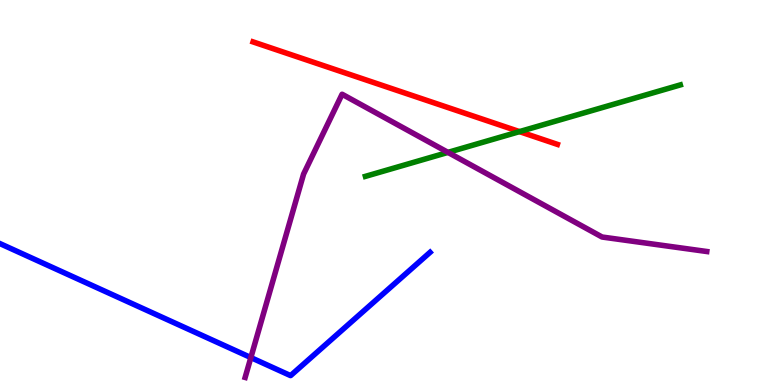[{'lines': ['blue', 'red'], 'intersections': []}, {'lines': ['green', 'red'], 'intersections': [{'x': 6.7, 'y': 6.58}]}, {'lines': ['purple', 'red'], 'intersections': []}, {'lines': ['blue', 'green'], 'intersections': []}, {'lines': ['blue', 'purple'], 'intersections': [{'x': 3.24, 'y': 0.712}]}, {'lines': ['green', 'purple'], 'intersections': [{'x': 5.78, 'y': 6.04}]}]